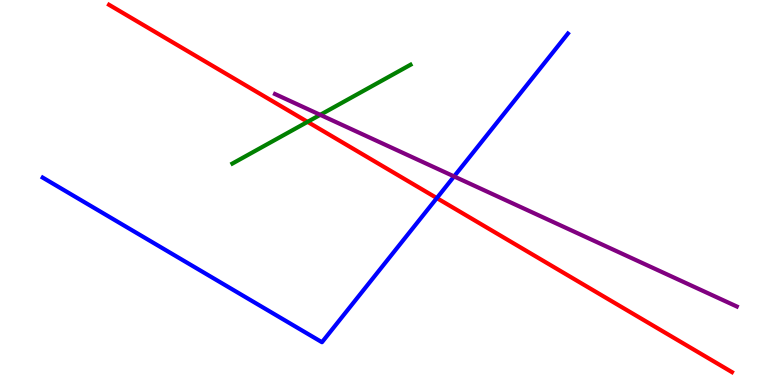[{'lines': ['blue', 'red'], 'intersections': [{'x': 5.64, 'y': 4.86}]}, {'lines': ['green', 'red'], 'intersections': [{'x': 3.97, 'y': 6.83}]}, {'lines': ['purple', 'red'], 'intersections': []}, {'lines': ['blue', 'green'], 'intersections': []}, {'lines': ['blue', 'purple'], 'intersections': [{'x': 5.86, 'y': 5.42}]}, {'lines': ['green', 'purple'], 'intersections': [{'x': 4.13, 'y': 7.02}]}]